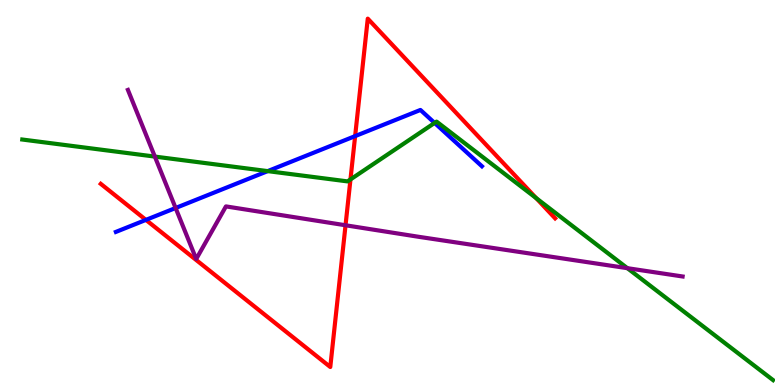[{'lines': ['blue', 'red'], 'intersections': [{'x': 1.88, 'y': 4.29}, {'x': 4.58, 'y': 6.46}]}, {'lines': ['green', 'red'], 'intersections': [{'x': 4.52, 'y': 5.34}, {'x': 6.92, 'y': 4.85}]}, {'lines': ['purple', 'red'], 'intersections': [{'x': 4.46, 'y': 4.15}]}, {'lines': ['blue', 'green'], 'intersections': [{'x': 3.45, 'y': 5.56}, {'x': 5.61, 'y': 6.81}]}, {'lines': ['blue', 'purple'], 'intersections': [{'x': 2.27, 'y': 4.6}]}, {'lines': ['green', 'purple'], 'intersections': [{'x': 2.0, 'y': 5.93}, {'x': 8.1, 'y': 3.03}]}]